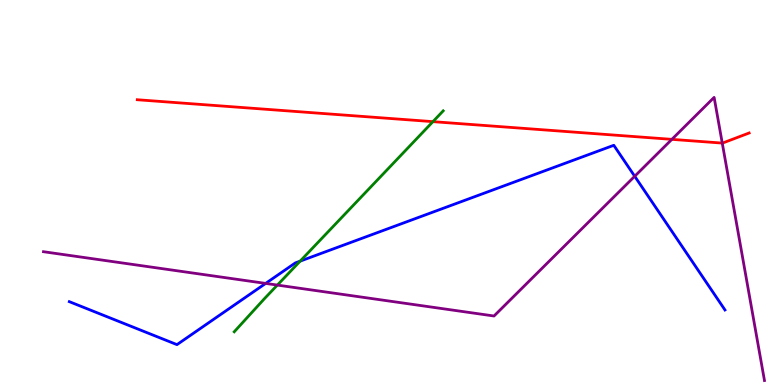[{'lines': ['blue', 'red'], 'intersections': []}, {'lines': ['green', 'red'], 'intersections': [{'x': 5.59, 'y': 6.84}]}, {'lines': ['purple', 'red'], 'intersections': [{'x': 8.67, 'y': 6.38}, {'x': 9.32, 'y': 6.28}]}, {'lines': ['blue', 'green'], 'intersections': [{'x': 3.87, 'y': 3.22}]}, {'lines': ['blue', 'purple'], 'intersections': [{'x': 3.43, 'y': 2.64}, {'x': 8.19, 'y': 5.42}]}, {'lines': ['green', 'purple'], 'intersections': [{'x': 3.58, 'y': 2.6}]}]